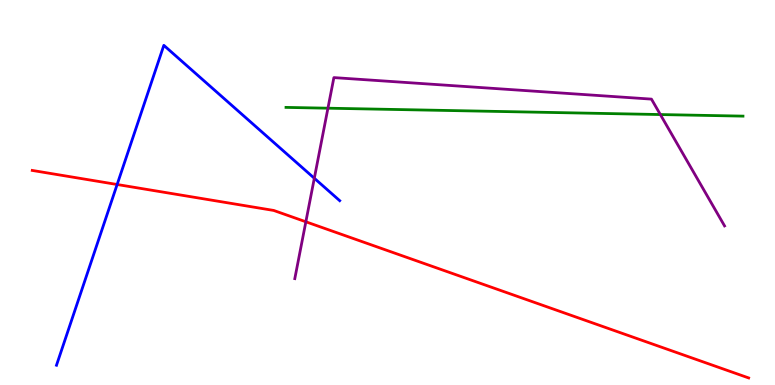[{'lines': ['blue', 'red'], 'intersections': [{'x': 1.51, 'y': 5.21}]}, {'lines': ['green', 'red'], 'intersections': []}, {'lines': ['purple', 'red'], 'intersections': [{'x': 3.95, 'y': 4.24}]}, {'lines': ['blue', 'green'], 'intersections': []}, {'lines': ['blue', 'purple'], 'intersections': [{'x': 4.06, 'y': 5.37}]}, {'lines': ['green', 'purple'], 'intersections': [{'x': 4.23, 'y': 7.19}, {'x': 8.52, 'y': 7.02}]}]